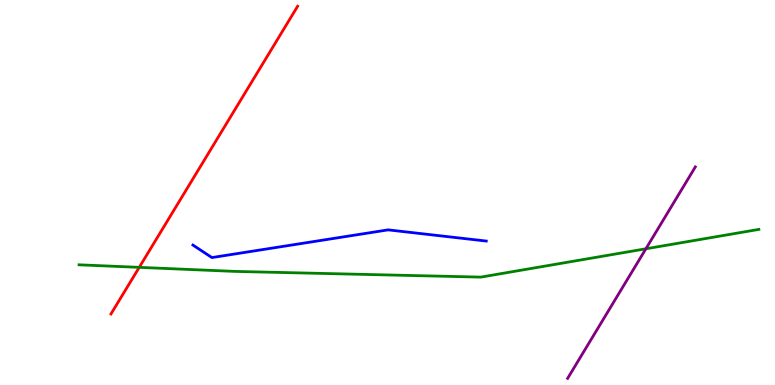[{'lines': ['blue', 'red'], 'intersections': []}, {'lines': ['green', 'red'], 'intersections': [{'x': 1.8, 'y': 3.06}]}, {'lines': ['purple', 'red'], 'intersections': []}, {'lines': ['blue', 'green'], 'intersections': []}, {'lines': ['blue', 'purple'], 'intersections': []}, {'lines': ['green', 'purple'], 'intersections': [{'x': 8.33, 'y': 3.54}]}]